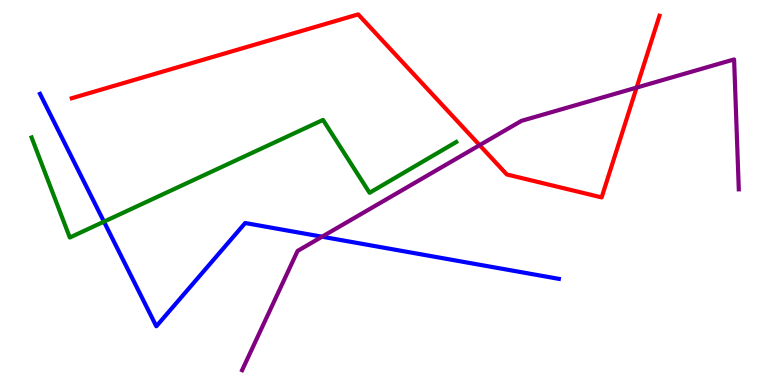[{'lines': ['blue', 'red'], 'intersections': []}, {'lines': ['green', 'red'], 'intersections': []}, {'lines': ['purple', 'red'], 'intersections': [{'x': 6.19, 'y': 6.23}, {'x': 8.21, 'y': 7.72}]}, {'lines': ['blue', 'green'], 'intersections': [{'x': 1.34, 'y': 4.24}]}, {'lines': ['blue', 'purple'], 'intersections': [{'x': 4.16, 'y': 3.85}]}, {'lines': ['green', 'purple'], 'intersections': []}]